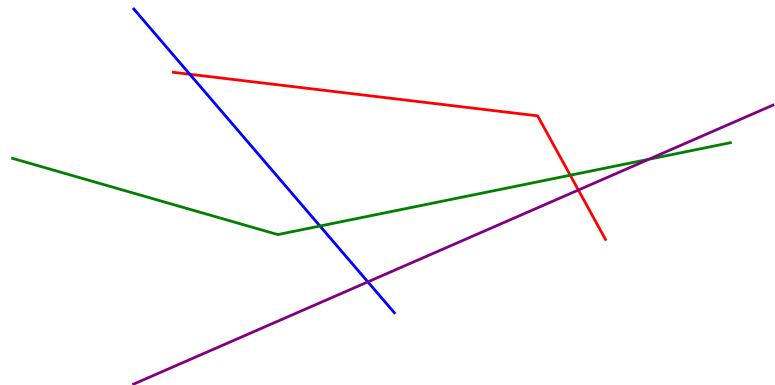[{'lines': ['blue', 'red'], 'intersections': [{'x': 2.45, 'y': 8.07}]}, {'lines': ['green', 'red'], 'intersections': [{'x': 7.36, 'y': 5.45}]}, {'lines': ['purple', 'red'], 'intersections': [{'x': 7.46, 'y': 5.06}]}, {'lines': ['blue', 'green'], 'intersections': [{'x': 4.13, 'y': 4.13}]}, {'lines': ['blue', 'purple'], 'intersections': [{'x': 4.75, 'y': 2.68}]}, {'lines': ['green', 'purple'], 'intersections': [{'x': 8.37, 'y': 5.86}]}]